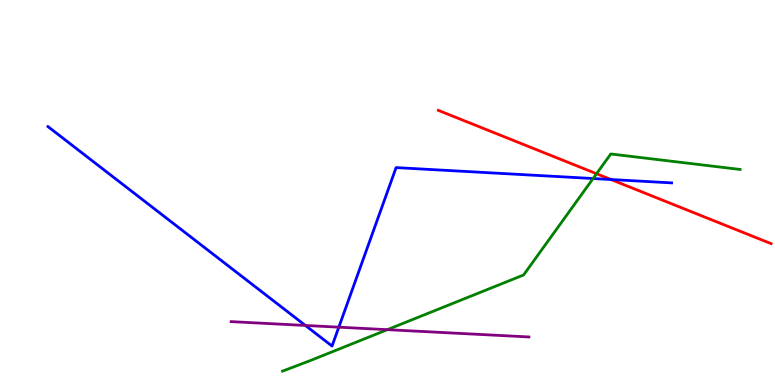[{'lines': ['blue', 'red'], 'intersections': [{'x': 7.88, 'y': 5.34}]}, {'lines': ['green', 'red'], 'intersections': [{'x': 7.7, 'y': 5.49}]}, {'lines': ['purple', 'red'], 'intersections': []}, {'lines': ['blue', 'green'], 'intersections': [{'x': 7.65, 'y': 5.36}]}, {'lines': ['blue', 'purple'], 'intersections': [{'x': 3.94, 'y': 1.55}, {'x': 4.37, 'y': 1.5}]}, {'lines': ['green', 'purple'], 'intersections': [{'x': 5.0, 'y': 1.44}]}]